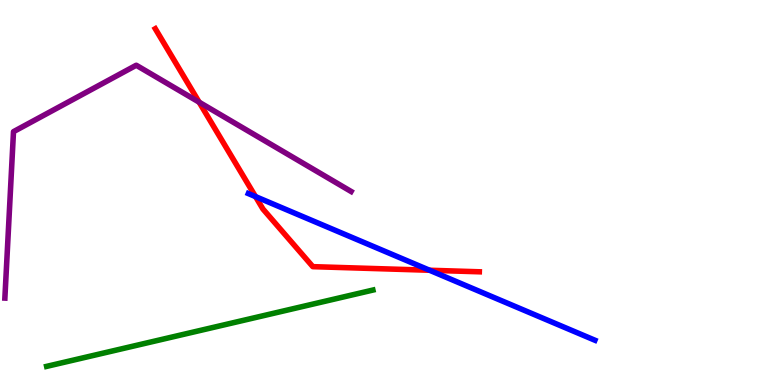[{'lines': ['blue', 'red'], 'intersections': [{'x': 3.3, 'y': 4.89}, {'x': 5.54, 'y': 2.98}]}, {'lines': ['green', 'red'], 'intersections': []}, {'lines': ['purple', 'red'], 'intersections': [{'x': 2.57, 'y': 7.35}]}, {'lines': ['blue', 'green'], 'intersections': []}, {'lines': ['blue', 'purple'], 'intersections': []}, {'lines': ['green', 'purple'], 'intersections': []}]